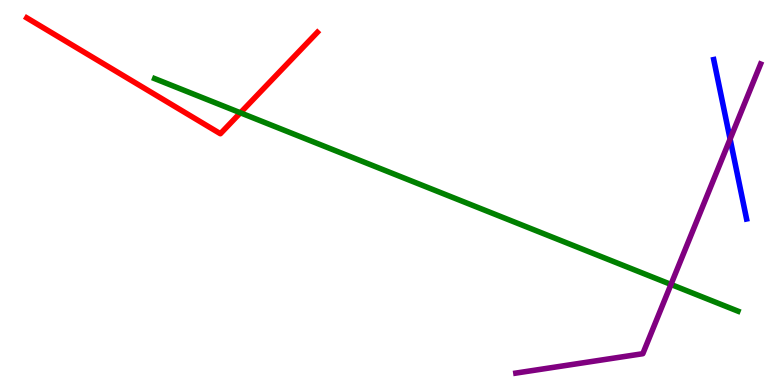[{'lines': ['blue', 'red'], 'intersections': []}, {'lines': ['green', 'red'], 'intersections': [{'x': 3.1, 'y': 7.07}]}, {'lines': ['purple', 'red'], 'intersections': []}, {'lines': ['blue', 'green'], 'intersections': []}, {'lines': ['blue', 'purple'], 'intersections': [{'x': 9.42, 'y': 6.39}]}, {'lines': ['green', 'purple'], 'intersections': [{'x': 8.66, 'y': 2.61}]}]